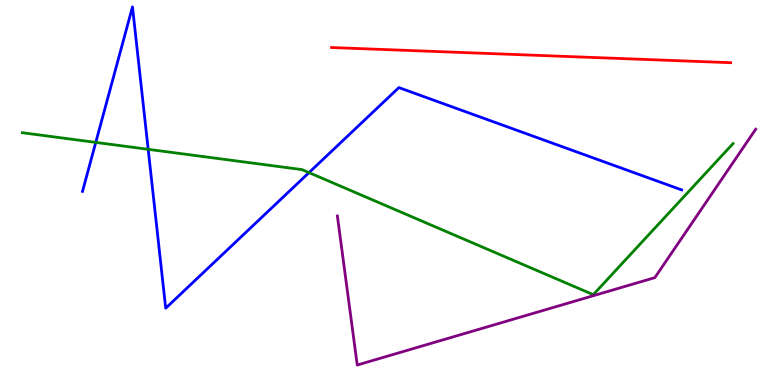[{'lines': ['blue', 'red'], 'intersections': []}, {'lines': ['green', 'red'], 'intersections': []}, {'lines': ['purple', 'red'], 'intersections': []}, {'lines': ['blue', 'green'], 'intersections': [{'x': 1.24, 'y': 6.3}, {'x': 1.91, 'y': 6.12}, {'x': 3.99, 'y': 5.52}]}, {'lines': ['blue', 'purple'], 'intersections': []}, {'lines': ['green', 'purple'], 'intersections': []}]